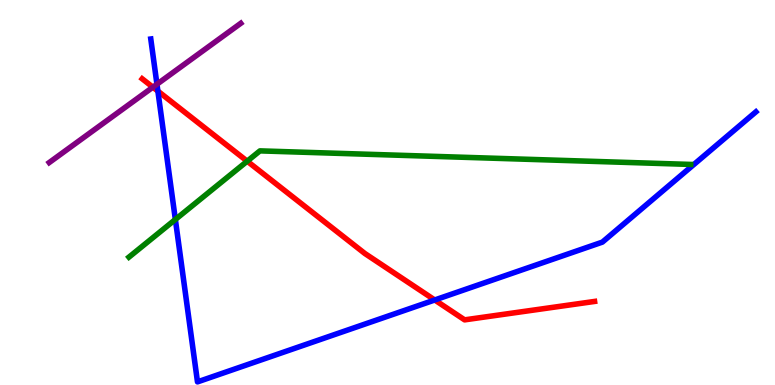[{'lines': ['blue', 'red'], 'intersections': [{'x': 2.04, 'y': 7.63}, {'x': 5.61, 'y': 2.21}]}, {'lines': ['green', 'red'], 'intersections': [{'x': 3.19, 'y': 5.81}]}, {'lines': ['purple', 'red'], 'intersections': [{'x': 1.97, 'y': 7.74}]}, {'lines': ['blue', 'green'], 'intersections': [{'x': 2.26, 'y': 4.3}]}, {'lines': ['blue', 'purple'], 'intersections': [{'x': 2.03, 'y': 7.81}]}, {'lines': ['green', 'purple'], 'intersections': []}]